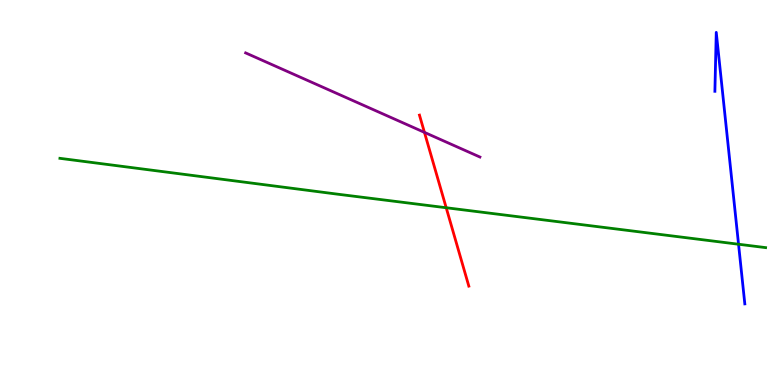[{'lines': ['blue', 'red'], 'intersections': []}, {'lines': ['green', 'red'], 'intersections': [{'x': 5.76, 'y': 4.6}]}, {'lines': ['purple', 'red'], 'intersections': [{'x': 5.48, 'y': 6.56}]}, {'lines': ['blue', 'green'], 'intersections': [{'x': 9.53, 'y': 3.66}]}, {'lines': ['blue', 'purple'], 'intersections': []}, {'lines': ['green', 'purple'], 'intersections': []}]